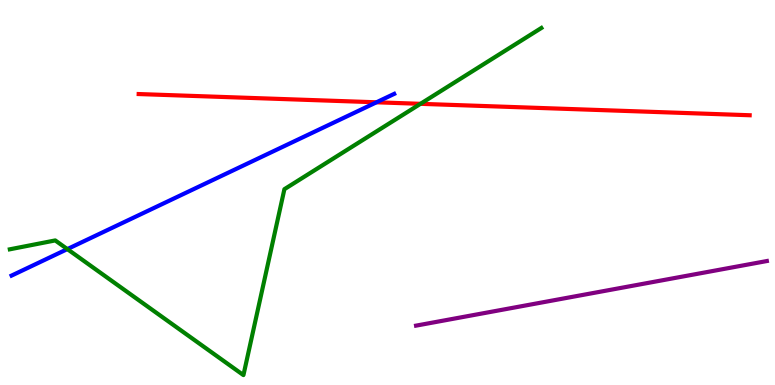[{'lines': ['blue', 'red'], 'intersections': [{'x': 4.86, 'y': 7.34}]}, {'lines': ['green', 'red'], 'intersections': [{'x': 5.43, 'y': 7.3}]}, {'lines': ['purple', 'red'], 'intersections': []}, {'lines': ['blue', 'green'], 'intersections': [{'x': 0.869, 'y': 3.53}]}, {'lines': ['blue', 'purple'], 'intersections': []}, {'lines': ['green', 'purple'], 'intersections': []}]